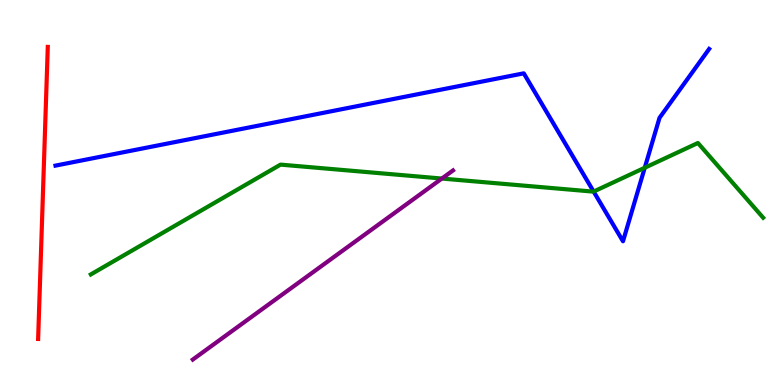[{'lines': ['blue', 'red'], 'intersections': []}, {'lines': ['green', 'red'], 'intersections': []}, {'lines': ['purple', 'red'], 'intersections': []}, {'lines': ['blue', 'green'], 'intersections': [{'x': 7.66, 'y': 5.02}, {'x': 8.32, 'y': 5.64}]}, {'lines': ['blue', 'purple'], 'intersections': []}, {'lines': ['green', 'purple'], 'intersections': [{'x': 5.7, 'y': 5.36}]}]